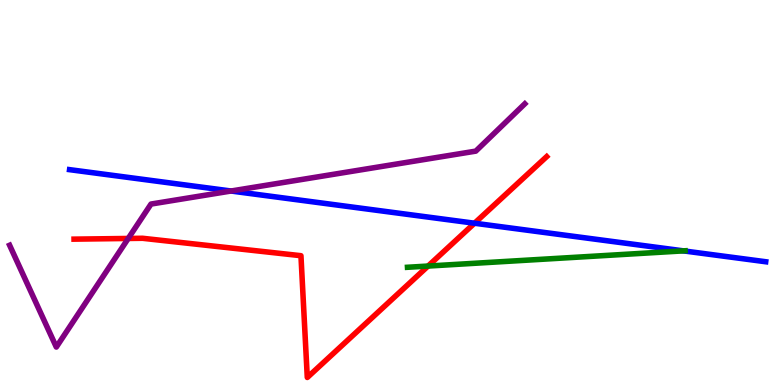[{'lines': ['blue', 'red'], 'intersections': [{'x': 6.12, 'y': 4.2}]}, {'lines': ['green', 'red'], 'intersections': [{'x': 5.52, 'y': 3.09}]}, {'lines': ['purple', 'red'], 'intersections': [{'x': 1.65, 'y': 3.81}]}, {'lines': ['blue', 'green'], 'intersections': [{'x': 8.82, 'y': 3.48}]}, {'lines': ['blue', 'purple'], 'intersections': [{'x': 2.98, 'y': 5.04}]}, {'lines': ['green', 'purple'], 'intersections': []}]